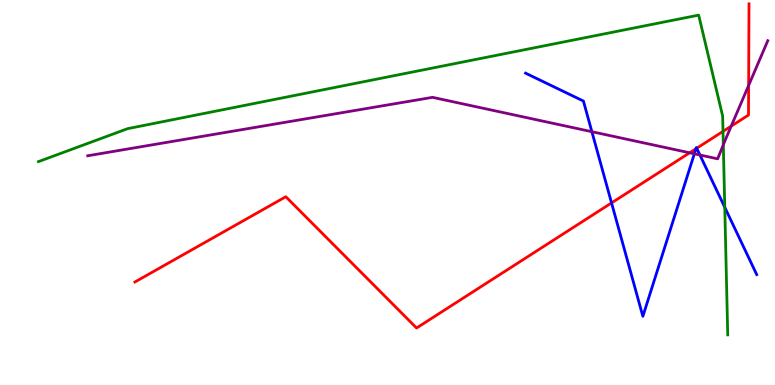[{'lines': ['blue', 'red'], 'intersections': [{'x': 7.89, 'y': 4.73}, {'x': 8.98, 'y': 6.14}, {'x': 8.99, 'y': 6.15}]}, {'lines': ['green', 'red'], 'intersections': [{'x': 9.33, 'y': 6.59}]}, {'lines': ['purple', 'red'], 'intersections': [{'x': 8.9, 'y': 6.03}, {'x': 9.43, 'y': 6.72}, {'x': 9.66, 'y': 7.78}]}, {'lines': ['blue', 'green'], 'intersections': [{'x': 9.35, 'y': 4.62}]}, {'lines': ['blue', 'purple'], 'intersections': [{'x': 7.64, 'y': 6.58}, {'x': 8.96, 'y': 6.01}, {'x': 9.03, 'y': 5.97}]}, {'lines': ['green', 'purple'], 'intersections': [{'x': 9.33, 'y': 6.24}]}]